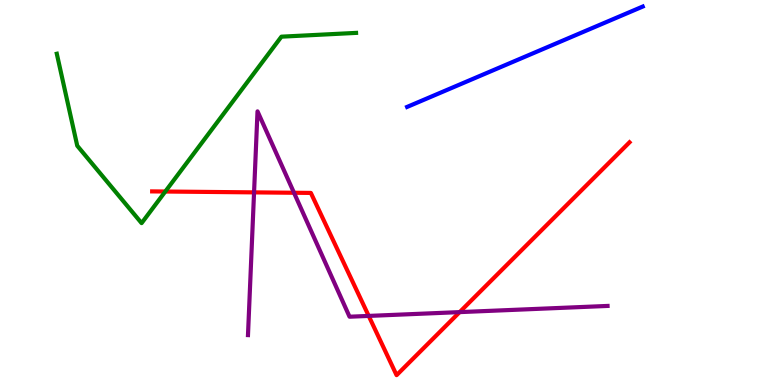[{'lines': ['blue', 'red'], 'intersections': []}, {'lines': ['green', 'red'], 'intersections': [{'x': 2.13, 'y': 5.03}]}, {'lines': ['purple', 'red'], 'intersections': [{'x': 3.28, 'y': 5.0}, {'x': 3.79, 'y': 4.99}, {'x': 4.76, 'y': 1.79}, {'x': 5.93, 'y': 1.89}]}, {'lines': ['blue', 'green'], 'intersections': []}, {'lines': ['blue', 'purple'], 'intersections': []}, {'lines': ['green', 'purple'], 'intersections': []}]